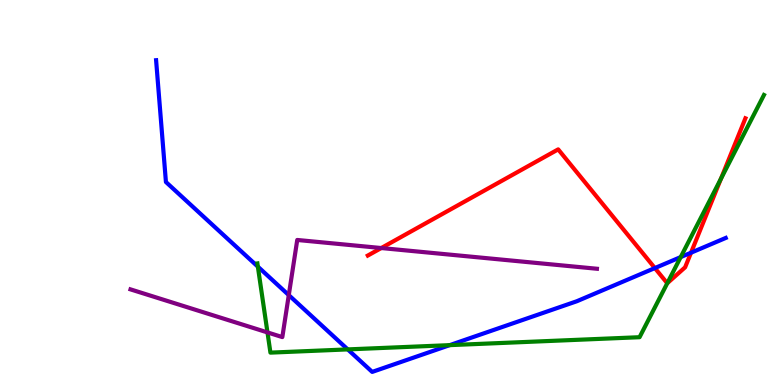[{'lines': ['blue', 'red'], 'intersections': [{'x': 8.45, 'y': 3.04}, {'x': 8.92, 'y': 3.44}]}, {'lines': ['green', 'red'], 'intersections': [{'x': 8.61, 'y': 2.64}, {'x': 9.3, 'y': 5.36}]}, {'lines': ['purple', 'red'], 'intersections': [{'x': 4.92, 'y': 3.56}]}, {'lines': ['blue', 'green'], 'intersections': [{'x': 3.33, 'y': 3.07}, {'x': 4.49, 'y': 0.925}, {'x': 5.8, 'y': 1.04}, {'x': 8.78, 'y': 3.32}]}, {'lines': ['blue', 'purple'], 'intersections': [{'x': 3.73, 'y': 2.33}]}, {'lines': ['green', 'purple'], 'intersections': [{'x': 3.45, 'y': 1.37}]}]